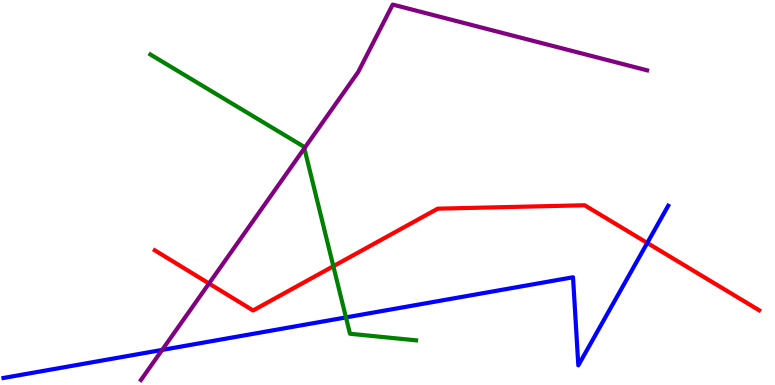[{'lines': ['blue', 'red'], 'intersections': [{'x': 8.35, 'y': 3.69}]}, {'lines': ['green', 'red'], 'intersections': [{'x': 4.3, 'y': 3.09}]}, {'lines': ['purple', 'red'], 'intersections': [{'x': 2.7, 'y': 2.64}]}, {'lines': ['blue', 'green'], 'intersections': [{'x': 4.46, 'y': 1.76}]}, {'lines': ['blue', 'purple'], 'intersections': [{'x': 2.09, 'y': 0.911}]}, {'lines': ['green', 'purple'], 'intersections': [{'x': 3.93, 'y': 6.15}]}]